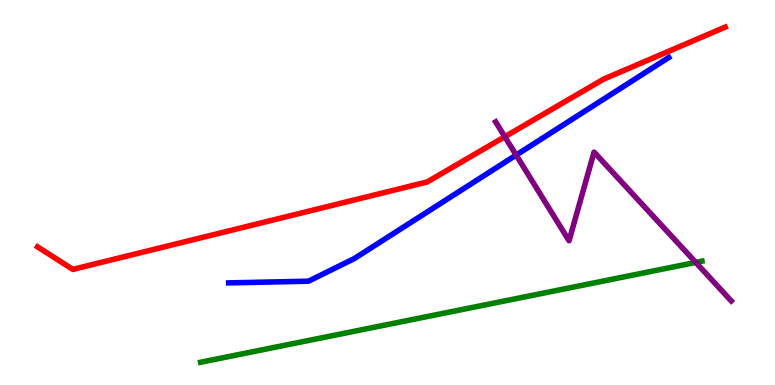[{'lines': ['blue', 'red'], 'intersections': []}, {'lines': ['green', 'red'], 'intersections': []}, {'lines': ['purple', 'red'], 'intersections': [{'x': 6.51, 'y': 6.45}]}, {'lines': ['blue', 'green'], 'intersections': []}, {'lines': ['blue', 'purple'], 'intersections': [{'x': 6.66, 'y': 5.97}]}, {'lines': ['green', 'purple'], 'intersections': [{'x': 8.98, 'y': 3.18}]}]